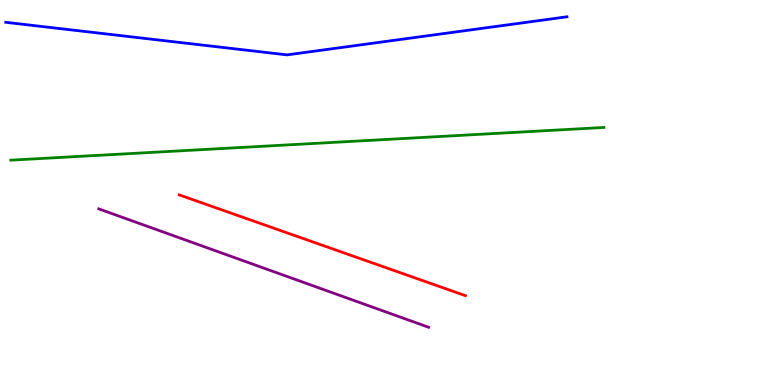[{'lines': ['blue', 'red'], 'intersections': []}, {'lines': ['green', 'red'], 'intersections': []}, {'lines': ['purple', 'red'], 'intersections': []}, {'lines': ['blue', 'green'], 'intersections': []}, {'lines': ['blue', 'purple'], 'intersections': []}, {'lines': ['green', 'purple'], 'intersections': []}]